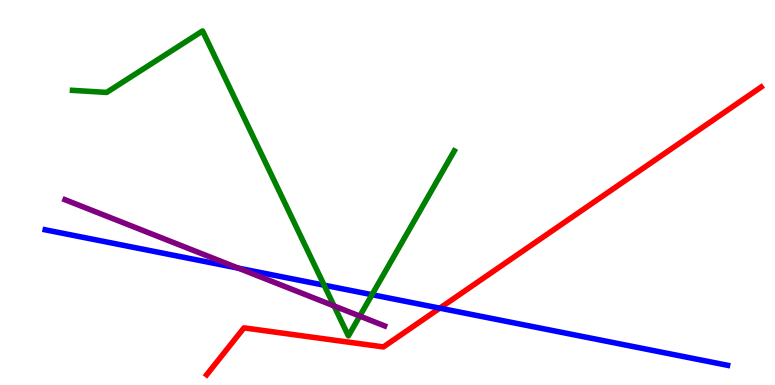[{'lines': ['blue', 'red'], 'intersections': [{'x': 5.67, 'y': 2.0}]}, {'lines': ['green', 'red'], 'intersections': []}, {'lines': ['purple', 'red'], 'intersections': []}, {'lines': ['blue', 'green'], 'intersections': [{'x': 4.18, 'y': 2.59}, {'x': 4.8, 'y': 2.35}]}, {'lines': ['blue', 'purple'], 'intersections': [{'x': 3.08, 'y': 3.04}]}, {'lines': ['green', 'purple'], 'intersections': [{'x': 4.31, 'y': 2.05}, {'x': 4.64, 'y': 1.79}]}]